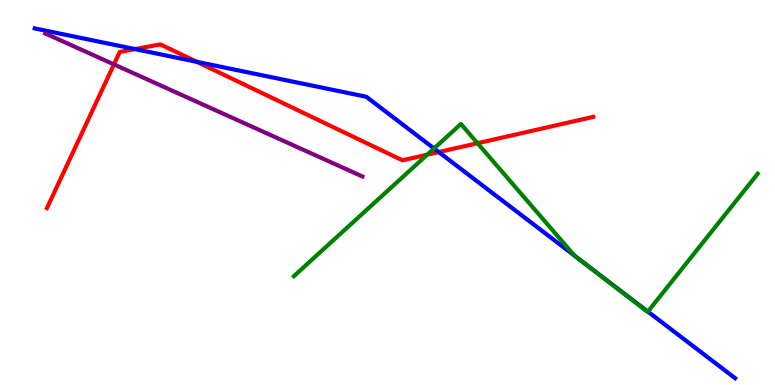[{'lines': ['blue', 'red'], 'intersections': [{'x': 1.74, 'y': 8.72}, {'x': 2.54, 'y': 8.39}, {'x': 5.66, 'y': 6.05}]}, {'lines': ['green', 'red'], 'intersections': [{'x': 5.51, 'y': 5.98}, {'x': 6.16, 'y': 6.28}]}, {'lines': ['purple', 'red'], 'intersections': [{'x': 1.47, 'y': 8.33}]}, {'lines': ['blue', 'green'], 'intersections': [{'x': 5.6, 'y': 6.14}, {'x': 7.41, 'y': 3.36}, {'x': 8.36, 'y': 1.91}]}, {'lines': ['blue', 'purple'], 'intersections': []}, {'lines': ['green', 'purple'], 'intersections': []}]